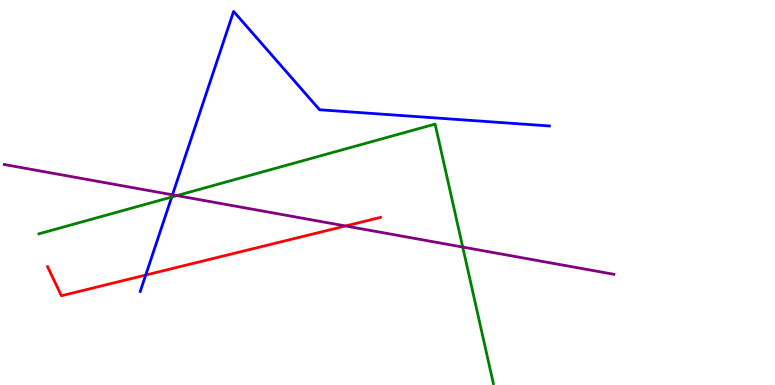[{'lines': ['blue', 'red'], 'intersections': [{'x': 1.88, 'y': 2.86}]}, {'lines': ['green', 'red'], 'intersections': []}, {'lines': ['purple', 'red'], 'intersections': [{'x': 4.46, 'y': 4.13}]}, {'lines': ['blue', 'green'], 'intersections': [{'x': 2.22, 'y': 4.88}]}, {'lines': ['blue', 'purple'], 'intersections': [{'x': 2.23, 'y': 4.94}]}, {'lines': ['green', 'purple'], 'intersections': [{'x': 2.28, 'y': 4.92}, {'x': 5.97, 'y': 3.58}]}]